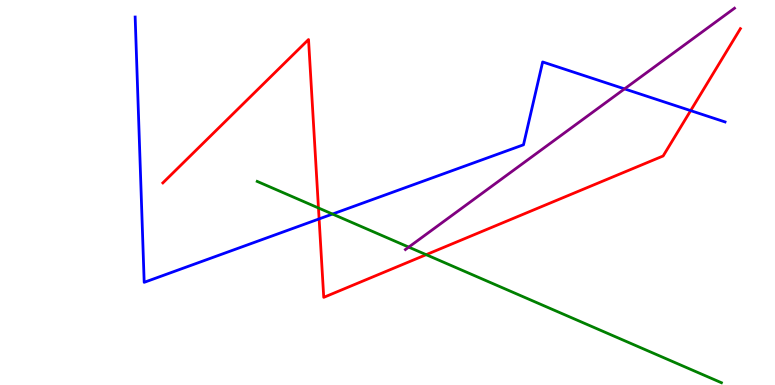[{'lines': ['blue', 'red'], 'intersections': [{'x': 4.12, 'y': 4.31}, {'x': 8.91, 'y': 7.13}]}, {'lines': ['green', 'red'], 'intersections': [{'x': 4.11, 'y': 4.6}, {'x': 5.5, 'y': 3.38}]}, {'lines': ['purple', 'red'], 'intersections': []}, {'lines': ['blue', 'green'], 'intersections': [{'x': 4.29, 'y': 4.44}]}, {'lines': ['blue', 'purple'], 'intersections': [{'x': 8.06, 'y': 7.69}]}, {'lines': ['green', 'purple'], 'intersections': [{'x': 5.27, 'y': 3.58}]}]